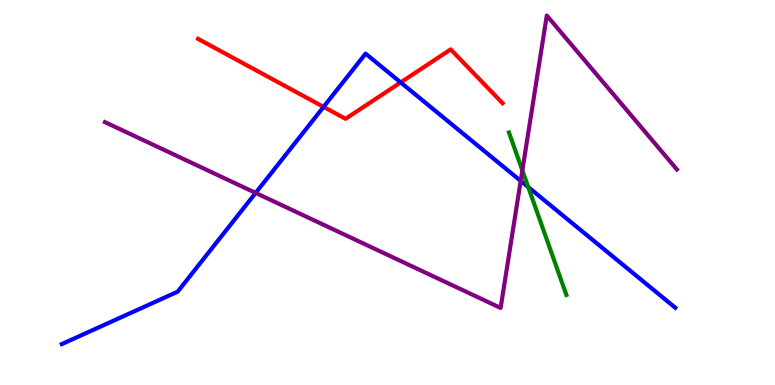[{'lines': ['blue', 'red'], 'intersections': [{'x': 4.17, 'y': 7.22}, {'x': 5.17, 'y': 7.86}]}, {'lines': ['green', 'red'], 'intersections': []}, {'lines': ['purple', 'red'], 'intersections': []}, {'lines': ['blue', 'green'], 'intersections': [{'x': 6.82, 'y': 5.14}]}, {'lines': ['blue', 'purple'], 'intersections': [{'x': 3.3, 'y': 4.99}, {'x': 6.72, 'y': 5.3}]}, {'lines': ['green', 'purple'], 'intersections': [{'x': 6.74, 'y': 5.57}]}]